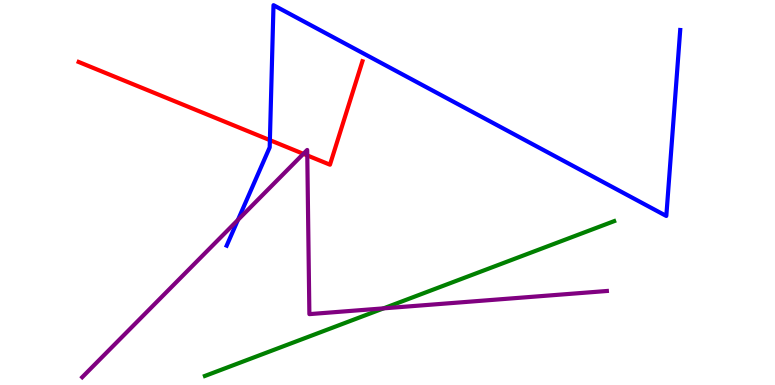[{'lines': ['blue', 'red'], 'intersections': [{'x': 3.48, 'y': 6.36}]}, {'lines': ['green', 'red'], 'intersections': []}, {'lines': ['purple', 'red'], 'intersections': [{'x': 3.91, 'y': 6.0}, {'x': 3.96, 'y': 5.96}]}, {'lines': ['blue', 'green'], 'intersections': []}, {'lines': ['blue', 'purple'], 'intersections': [{'x': 3.07, 'y': 4.29}]}, {'lines': ['green', 'purple'], 'intersections': [{'x': 4.95, 'y': 1.99}]}]